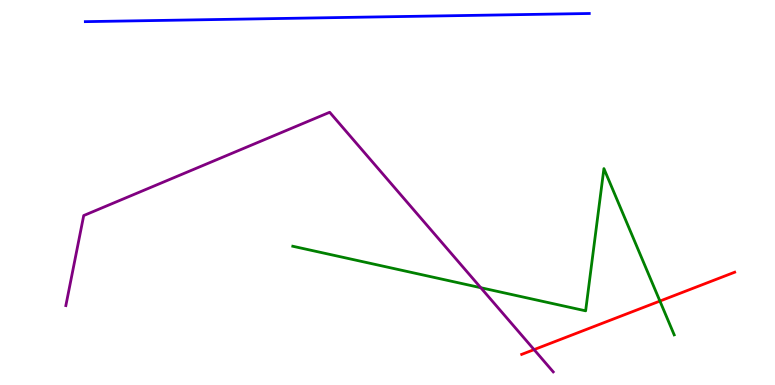[{'lines': ['blue', 'red'], 'intersections': []}, {'lines': ['green', 'red'], 'intersections': [{'x': 8.52, 'y': 2.18}]}, {'lines': ['purple', 'red'], 'intersections': [{'x': 6.89, 'y': 0.919}]}, {'lines': ['blue', 'green'], 'intersections': []}, {'lines': ['blue', 'purple'], 'intersections': []}, {'lines': ['green', 'purple'], 'intersections': [{'x': 6.2, 'y': 2.53}]}]